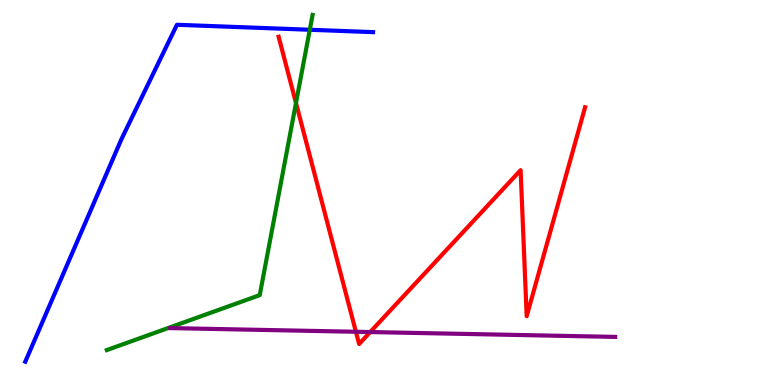[{'lines': ['blue', 'red'], 'intersections': []}, {'lines': ['green', 'red'], 'intersections': [{'x': 3.82, 'y': 7.32}]}, {'lines': ['purple', 'red'], 'intersections': [{'x': 4.59, 'y': 1.38}, {'x': 4.78, 'y': 1.38}]}, {'lines': ['blue', 'green'], 'intersections': [{'x': 4.0, 'y': 9.23}]}, {'lines': ['blue', 'purple'], 'intersections': []}, {'lines': ['green', 'purple'], 'intersections': []}]